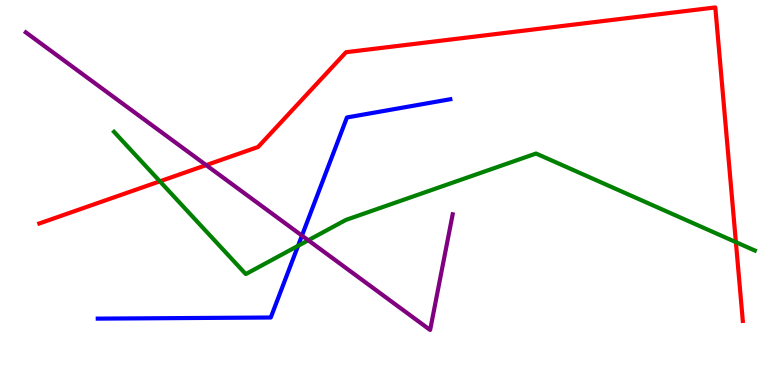[{'lines': ['blue', 'red'], 'intersections': []}, {'lines': ['green', 'red'], 'intersections': [{'x': 2.06, 'y': 5.29}, {'x': 9.5, 'y': 3.71}]}, {'lines': ['purple', 'red'], 'intersections': [{'x': 2.66, 'y': 5.71}]}, {'lines': ['blue', 'green'], 'intersections': [{'x': 3.85, 'y': 3.62}]}, {'lines': ['blue', 'purple'], 'intersections': [{'x': 3.9, 'y': 3.88}]}, {'lines': ['green', 'purple'], 'intersections': [{'x': 3.98, 'y': 3.76}]}]